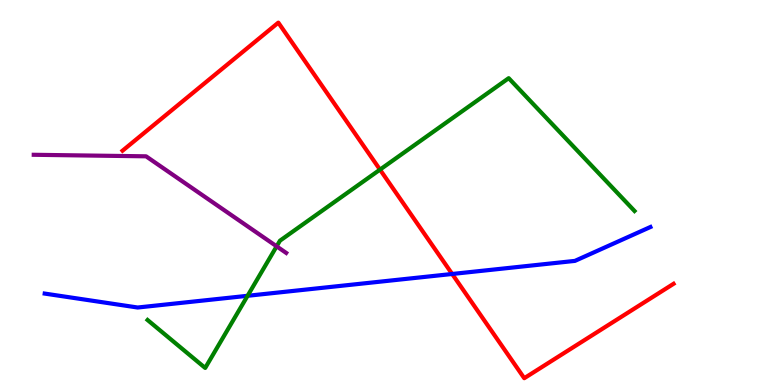[{'lines': ['blue', 'red'], 'intersections': [{'x': 5.83, 'y': 2.88}]}, {'lines': ['green', 'red'], 'intersections': [{'x': 4.9, 'y': 5.59}]}, {'lines': ['purple', 'red'], 'intersections': []}, {'lines': ['blue', 'green'], 'intersections': [{'x': 3.19, 'y': 2.32}]}, {'lines': ['blue', 'purple'], 'intersections': []}, {'lines': ['green', 'purple'], 'intersections': [{'x': 3.57, 'y': 3.6}]}]